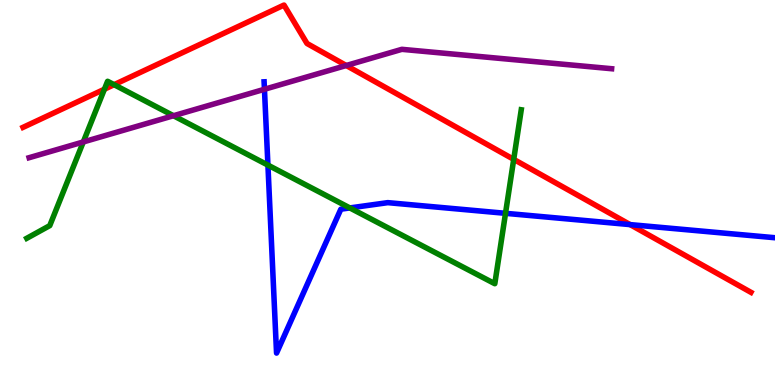[{'lines': ['blue', 'red'], 'intersections': [{'x': 8.13, 'y': 4.17}]}, {'lines': ['green', 'red'], 'intersections': [{'x': 1.35, 'y': 7.68}, {'x': 1.47, 'y': 7.8}, {'x': 6.63, 'y': 5.86}]}, {'lines': ['purple', 'red'], 'intersections': [{'x': 4.47, 'y': 8.3}]}, {'lines': ['blue', 'green'], 'intersections': [{'x': 3.46, 'y': 5.71}, {'x': 4.51, 'y': 4.6}, {'x': 6.52, 'y': 4.46}]}, {'lines': ['blue', 'purple'], 'intersections': [{'x': 3.41, 'y': 7.68}]}, {'lines': ['green', 'purple'], 'intersections': [{'x': 1.07, 'y': 6.31}, {'x': 2.24, 'y': 6.99}]}]